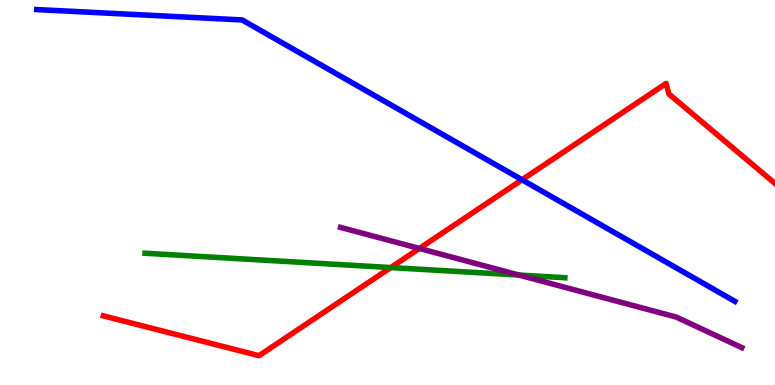[{'lines': ['blue', 'red'], 'intersections': [{'x': 6.74, 'y': 5.33}]}, {'lines': ['green', 'red'], 'intersections': [{'x': 5.04, 'y': 3.05}]}, {'lines': ['purple', 'red'], 'intersections': [{'x': 5.41, 'y': 3.55}]}, {'lines': ['blue', 'green'], 'intersections': []}, {'lines': ['blue', 'purple'], 'intersections': []}, {'lines': ['green', 'purple'], 'intersections': [{'x': 6.7, 'y': 2.86}]}]